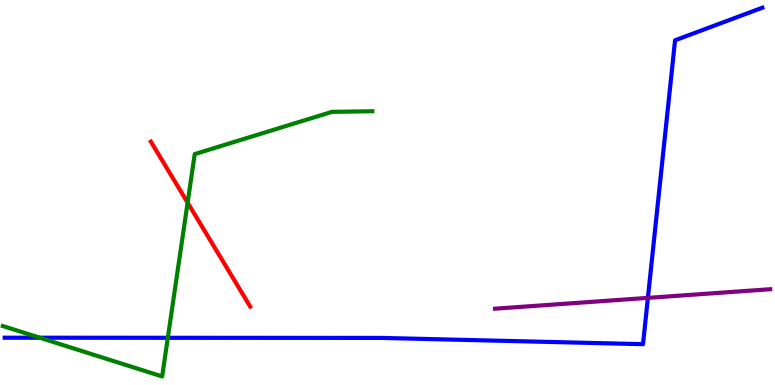[{'lines': ['blue', 'red'], 'intersections': []}, {'lines': ['green', 'red'], 'intersections': [{'x': 2.42, 'y': 4.74}]}, {'lines': ['purple', 'red'], 'intersections': []}, {'lines': ['blue', 'green'], 'intersections': [{'x': 0.513, 'y': 1.23}, {'x': 2.17, 'y': 1.23}]}, {'lines': ['blue', 'purple'], 'intersections': [{'x': 8.36, 'y': 2.26}]}, {'lines': ['green', 'purple'], 'intersections': []}]